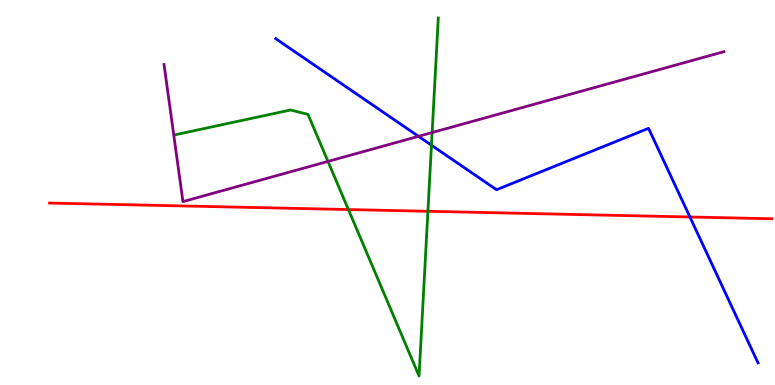[{'lines': ['blue', 'red'], 'intersections': [{'x': 8.9, 'y': 4.36}]}, {'lines': ['green', 'red'], 'intersections': [{'x': 4.5, 'y': 4.56}, {'x': 5.52, 'y': 4.51}]}, {'lines': ['purple', 'red'], 'intersections': []}, {'lines': ['blue', 'green'], 'intersections': [{'x': 5.57, 'y': 6.23}]}, {'lines': ['blue', 'purple'], 'intersections': [{'x': 5.4, 'y': 6.46}]}, {'lines': ['green', 'purple'], 'intersections': [{'x': 4.23, 'y': 5.81}, {'x': 5.58, 'y': 6.56}]}]